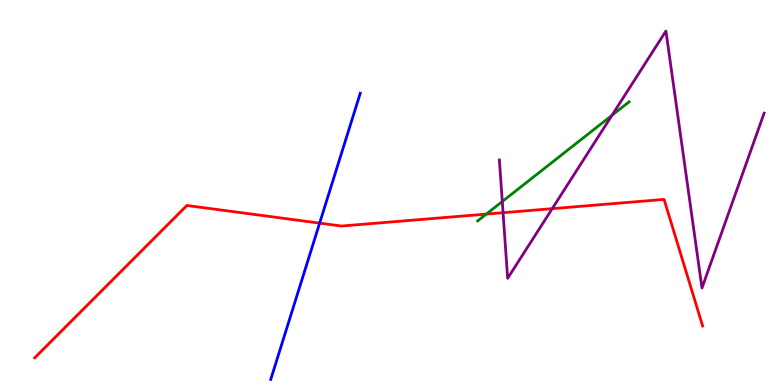[{'lines': ['blue', 'red'], 'intersections': [{'x': 4.12, 'y': 4.2}]}, {'lines': ['green', 'red'], 'intersections': [{'x': 6.27, 'y': 4.44}]}, {'lines': ['purple', 'red'], 'intersections': [{'x': 6.49, 'y': 4.47}, {'x': 7.13, 'y': 4.58}]}, {'lines': ['blue', 'green'], 'intersections': []}, {'lines': ['blue', 'purple'], 'intersections': []}, {'lines': ['green', 'purple'], 'intersections': [{'x': 6.48, 'y': 4.77}, {'x': 7.9, 'y': 7.01}]}]